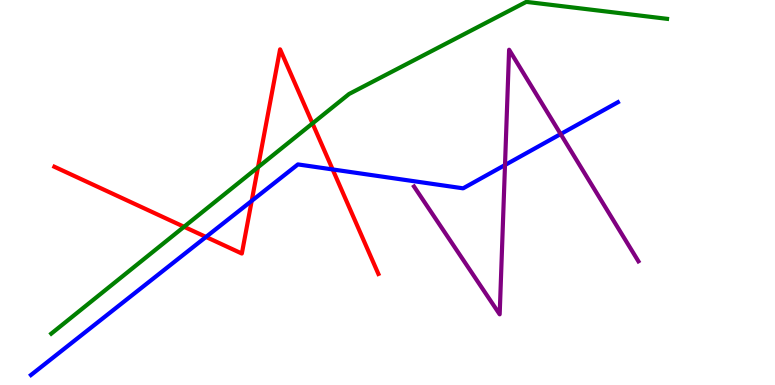[{'lines': ['blue', 'red'], 'intersections': [{'x': 2.66, 'y': 3.85}, {'x': 3.25, 'y': 4.78}, {'x': 4.29, 'y': 5.6}]}, {'lines': ['green', 'red'], 'intersections': [{'x': 2.37, 'y': 4.11}, {'x': 3.33, 'y': 5.65}, {'x': 4.03, 'y': 6.79}]}, {'lines': ['purple', 'red'], 'intersections': []}, {'lines': ['blue', 'green'], 'intersections': []}, {'lines': ['blue', 'purple'], 'intersections': [{'x': 6.52, 'y': 5.71}, {'x': 7.23, 'y': 6.52}]}, {'lines': ['green', 'purple'], 'intersections': []}]